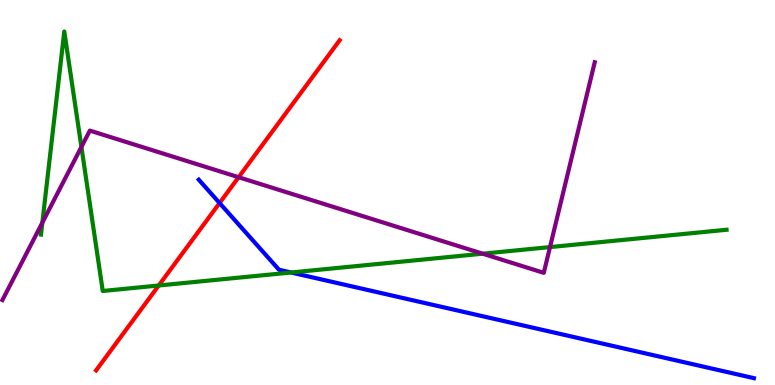[{'lines': ['blue', 'red'], 'intersections': [{'x': 2.83, 'y': 4.73}]}, {'lines': ['green', 'red'], 'intersections': [{'x': 2.05, 'y': 2.58}]}, {'lines': ['purple', 'red'], 'intersections': [{'x': 3.08, 'y': 5.4}]}, {'lines': ['blue', 'green'], 'intersections': [{'x': 3.76, 'y': 2.92}]}, {'lines': ['blue', 'purple'], 'intersections': []}, {'lines': ['green', 'purple'], 'intersections': [{'x': 0.547, 'y': 4.22}, {'x': 1.05, 'y': 6.18}, {'x': 6.23, 'y': 3.41}, {'x': 7.1, 'y': 3.58}]}]